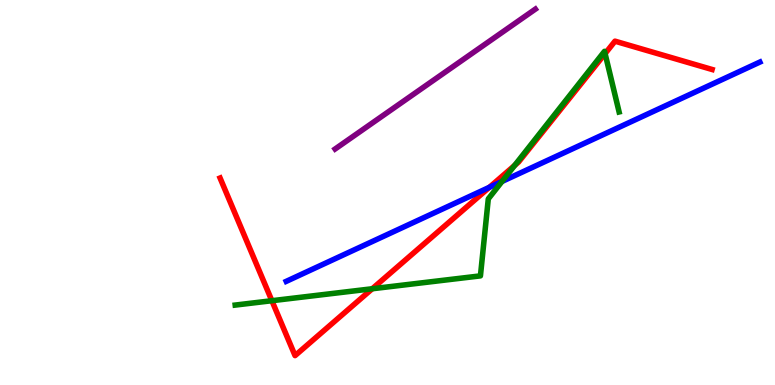[{'lines': ['blue', 'red'], 'intersections': [{'x': 6.31, 'y': 5.14}]}, {'lines': ['green', 'red'], 'intersections': [{'x': 3.51, 'y': 2.19}, {'x': 4.8, 'y': 2.5}, {'x': 6.64, 'y': 5.7}, {'x': 7.81, 'y': 8.61}]}, {'lines': ['purple', 'red'], 'intersections': []}, {'lines': ['blue', 'green'], 'intersections': [{'x': 6.48, 'y': 5.29}]}, {'lines': ['blue', 'purple'], 'intersections': []}, {'lines': ['green', 'purple'], 'intersections': []}]